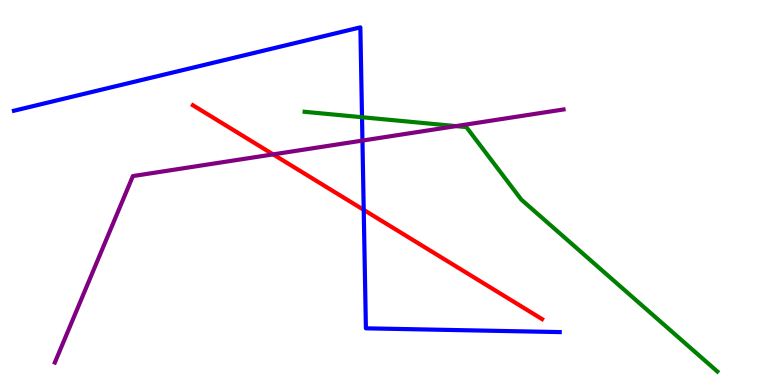[{'lines': ['blue', 'red'], 'intersections': [{'x': 4.69, 'y': 4.55}]}, {'lines': ['green', 'red'], 'intersections': []}, {'lines': ['purple', 'red'], 'intersections': [{'x': 3.52, 'y': 5.99}]}, {'lines': ['blue', 'green'], 'intersections': [{'x': 4.67, 'y': 6.96}]}, {'lines': ['blue', 'purple'], 'intersections': [{'x': 4.68, 'y': 6.35}]}, {'lines': ['green', 'purple'], 'intersections': [{'x': 5.88, 'y': 6.72}]}]